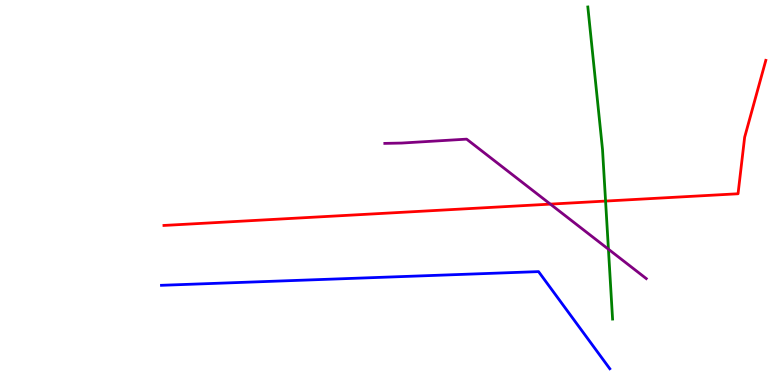[{'lines': ['blue', 'red'], 'intersections': []}, {'lines': ['green', 'red'], 'intersections': [{'x': 7.81, 'y': 4.78}]}, {'lines': ['purple', 'red'], 'intersections': [{'x': 7.1, 'y': 4.7}]}, {'lines': ['blue', 'green'], 'intersections': []}, {'lines': ['blue', 'purple'], 'intersections': []}, {'lines': ['green', 'purple'], 'intersections': [{'x': 7.85, 'y': 3.53}]}]